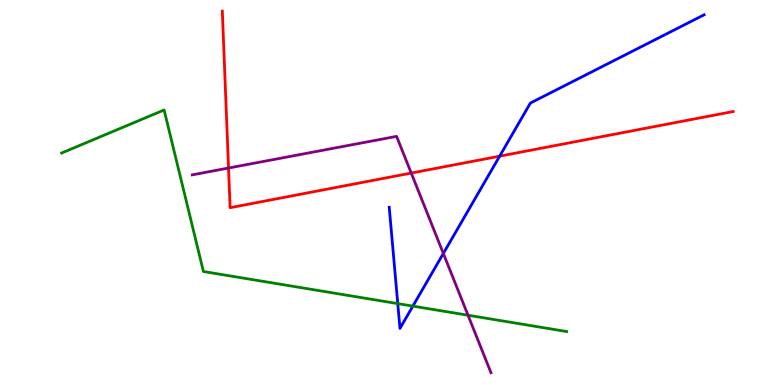[{'lines': ['blue', 'red'], 'intersections': [{'x': 6.45, 'y': 5.94}]}, {'lines': ['green', 'red'], 'intersections': []}, {'lines': ['purple', 'red'], 'intersections': [{'x': 2.95, 'y': 5.64}, {'x': 5.31, 'y': 5.5}]}, {'lines': ['blue', 'green'], 'intersections': [{'x': 5.13, 'y': 2.11}, {'x': 5.33, 'y': 2.05}]}, {'lines': ['blue', 'purple'], 'intersections': [{'x': 5.72, 'y': 3.42}]}, {'lines': ['green', 'purple'], 'intersections': [{'x': 6.04, 'y': 1.81}]}]